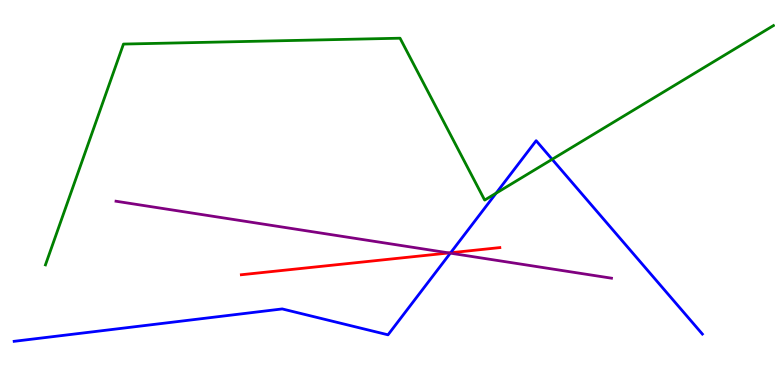[{'lines': ['blue', 'red'], 'intersections': [{'x': 5.81, 'y': 3.43}]}, {'lines': ['green', 'red'], 'intersections': []}, {'lines': ['purple', 'red'], 'intersections': [{'x': 5.79, 'y': 3.43}]}, {'lines': ['blue', 'green'], 'intersections': [{'x': 6.4, 'y': 4.98}, {'x': 7.12, 'y': 5.86}]}, {'lines': ['blue', 'purple'], 'intersections': [{'x': 5.81, 'y': 3.42}]}, {'lines': ['green', 'purple'], 'intersections': []}]